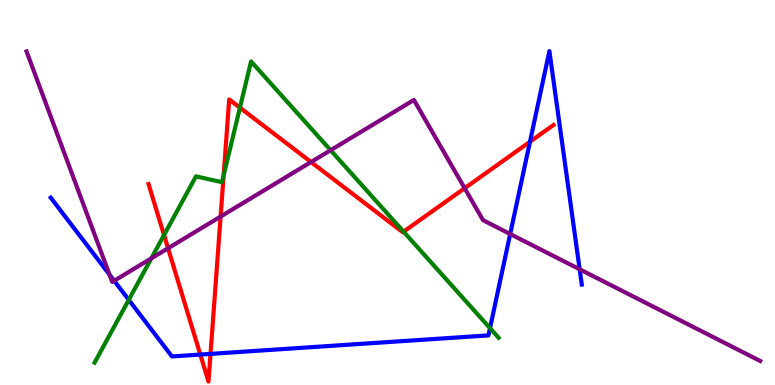[{'lines': ['blue', 'red'], 'intersections': [{'x': 2.58, 'y': 0.791}, {'x': 2.72, 'y': 0.808}, {'x': 6.84, 'y': 6.32}]}, {'lines': ['green', 'red'], 'intersections': [{'x': 2.12, 'y': 3.89}, {'x': 2.89, 'y': 5.45}, {'x': 3.1, 'y': 7.2}, {'x': 5.21, 'y': 3.98}]}, {'lines': ['purple', 'red'], 'intersections': [{'x': 2.17, 'y': 3.55}, {'x': 2.85, 'y': 4.37}, {'x': 4.01, 'y': 5.79}, {'x': 6.0, 'y': 5.11}]}, {'lines': ['blue', 'green'], 'intersections': [{'x': 1.66, 'y': 2.21}, {'x': 6.32, 'y': 1.48}]}, {'lines': ['blue', 'purple'], 'intersections': [{'x': 1.41, 'y': 2.87}, {'x': 1.47, 'y': 2.71}, {'x': 6.58, 'y': 3.92}, {'x': 7.48, 'y': 3.01}]}, {'lines': ['green', 'purple'], 'intersections': [{'x': 1.95, 'y': 3.29}, {'x': 4.27, 'y': 6.1}]}]